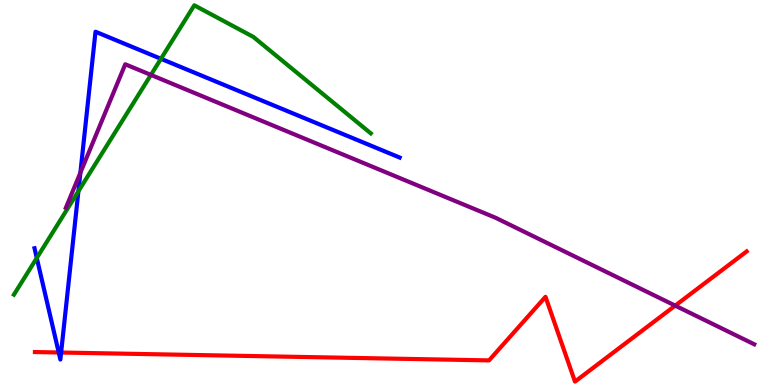[{'lines': ['blue', 'red'], 'intersections': [{'x': 0.758, 'y': 0.845}, {'x': 0.789, 'y': 0.844}]}, {'lines': ['green', 'red'], 'intersections': []}, {'lines': ['purple', 'red'], 'intersections': [{'x': 8.71, 'y': 2.06}]}, {'lines': ['blue', 'green'], 'intersections': [{'x': 0.475, 'y': 3.3}, {'x': 1.01, 'y': 5.03}, {'x': 2.08, 'y': 8.47}]}, {'lines': ['blue', 'purple'], 'intersections': [{'x': 1.04, 'y': 5.51}]}, {'lines': ['green', 'purple'], 'intersections': [{'x': 1.95, 'y': 8.05}]}]